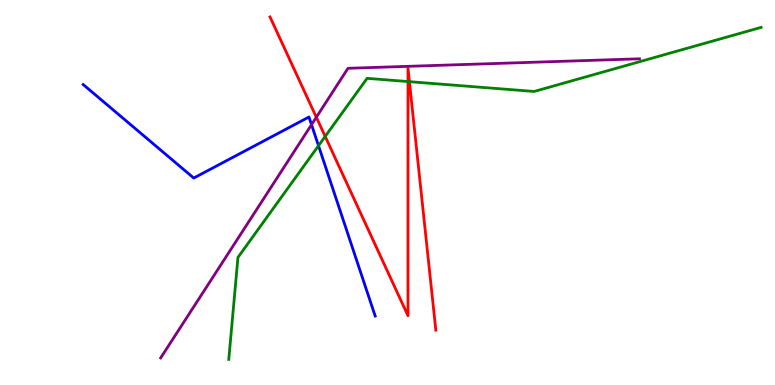[{'lines': ['blue', 'red'], 'intersections': []}, {'lines': ['green', 'red'], 'intersections': [{'x': 4.2, 'y': 6.46}, {'x': 5.26, 'y': 7.88}, {'x': 5.28, 'y': 7.88}]}, {'lines': ['purple', 'red'], 'intersections': [{'x': 4.08, 'y': 6.95}]}, {'lines': ['blue', 'green'], 'intersections': [{'x': 4.11, 'y': 6.22}]}, {'lines': ['blue', 'purple'], 'intersections': [{'x': 4.02, 'y': 6.76}]}, {'lines': ['green', 'purple'], 'intersections': []}]